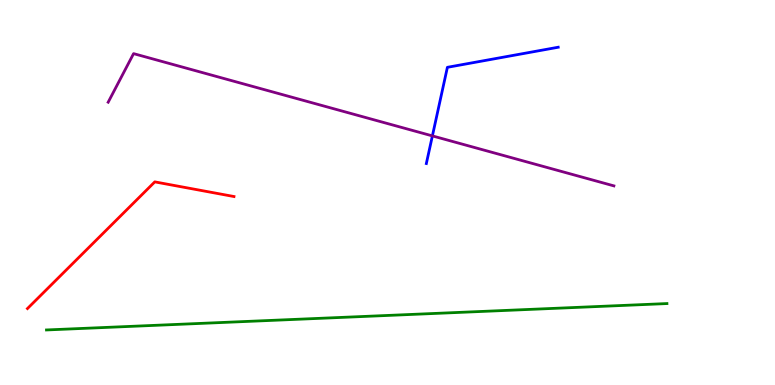[{'lines': ['blue', 'red'], 'intersections': []}, {'lines': ['green', 'red'], 'intersections': []}, {'lines': ['purple', 'red'], 'intersections': []}, {'lines': ['blue', 'green'], 'intersections': []}, {'lines': ['blue', 'purple'], 'intersections': [{'x': 5.58, 'y': 6.47}]}, {'lines': ['green', 'purple'], 'intersections': []}]